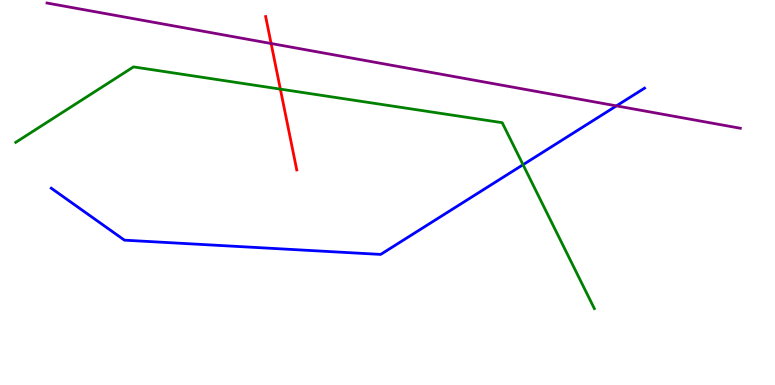[{'lines': ['blue', 'red'], 'intersections': []}, {'lines': ['green', 'red'], 'intersections': [{'x': 3.62, 'y': 7.69}]}, {'lines': ['purple', 'red'], 'intersections': [{'x': 3.5, 'y': 8.87}]}, {'lines': ['blue', 'green'], 'intersections': [{'x': 6.75, 'y': 5.72}]}, {'lines': ['blue', 'purple'], 'intersections': [{'x': 7.95, 'y': 7.25}]}, {'lines': ['green', 'purple'], 'intersections': []}]